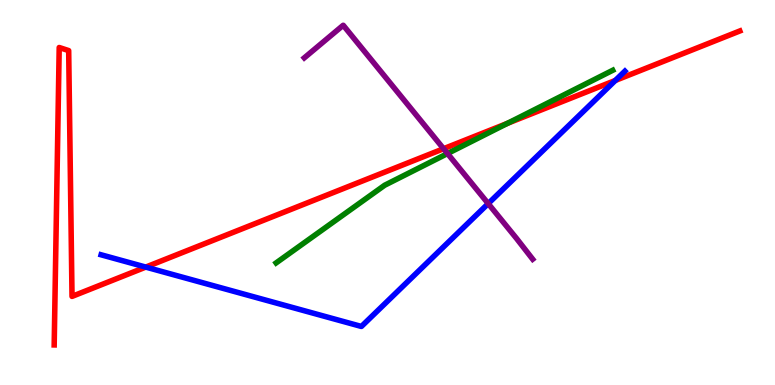[{'lines': ['blue', 'red'], 'intersections': [{'x': 1.88, 'y': 3.06}, {'x': 7.94, 'y': 7.91}]}, {'lines': ['green', 'red'], 'intersections': [{'x': 6.55, 'y': 6.8}]}, {'lines': ['purple', 'red'], 'intersections': [{'x': 5.72, 'y': 6.14}]}, {'lines': ['blue', 'green'], 'intersections': []}, {'lines': ['blue', 'purple'], 'intersections': [{'x': 6.3, 'y': 4.71}]}, {'lines': ['green', 'purple'], 'intersections': [{'x': 5.77, 'y': 6.01}]}]